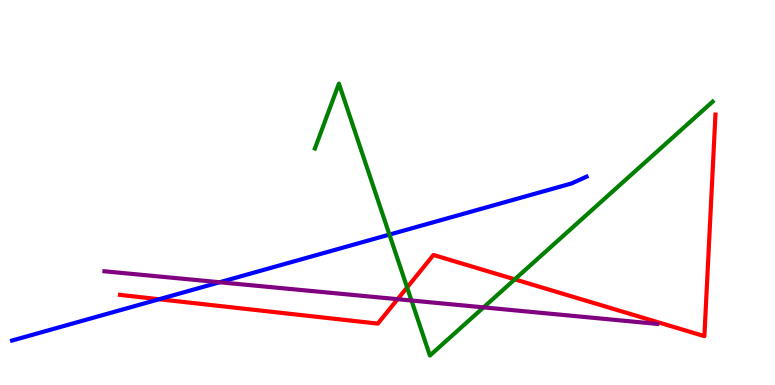[{'lines': ['blue', 'red'], 'intersections': [{'x': 2.05, 'y': 2.23}]}, {'lines': ['green', 'red'], 'intersections': [{'x': 5.25, 'y': 2.53}, {'x': 6.64, 'y': 2.74}]}, {'lines': ['purple', 'red'], 'intersections': [{'x': 5.13, 'y': 2.23}]}, {'lines': ['blue', 'green'], 'intersections': [{'x': 5.02, 'y': 3.91}]}, {'lines': ['blue', 'purple'], 'intersections': [{'x': 2.83, 'y': 2.67}]}, {'lines': ['green', 'purple'], 'intersections': [{'x': 5.31, 'y': 2.19}, {'x': 6.24, 'y': 2.02}]}]